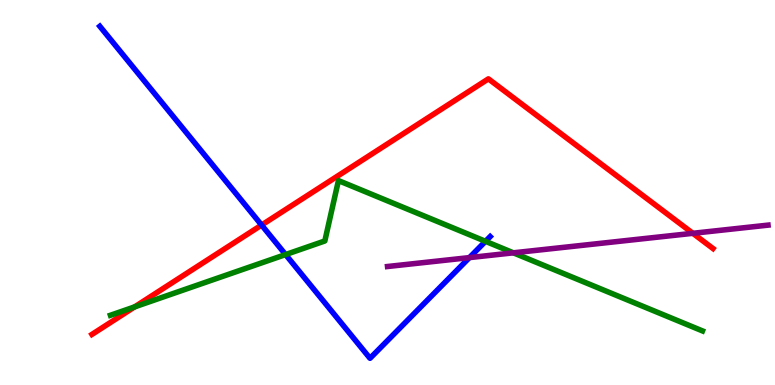[{'lines': ['blue', 'red'], 'intersections': [{'x': 3.38, 'y': 4.15}]}, {'lines': ['green', 'red'], 'intersections': [{'x': 1.74, 'y': 2.03}]}, {'lines': ['purple', 'red'], 'intersections': [{'x': 8.94, 'y': 3.94}]}, {'lines': ['blue', 'green'], 'intersections': [{'x': 3.69, 'y': 3.39}, {'x': 6.26, 'y': 3.73}]}, {'lines': ['blue', 'purple'], 'intersections': [{'x': 6.06, 'y': 3.31}]}, {'lines': ['green', 'purple'], 'intersections': [{'x': 6.62, 'y': 3.43}]}]